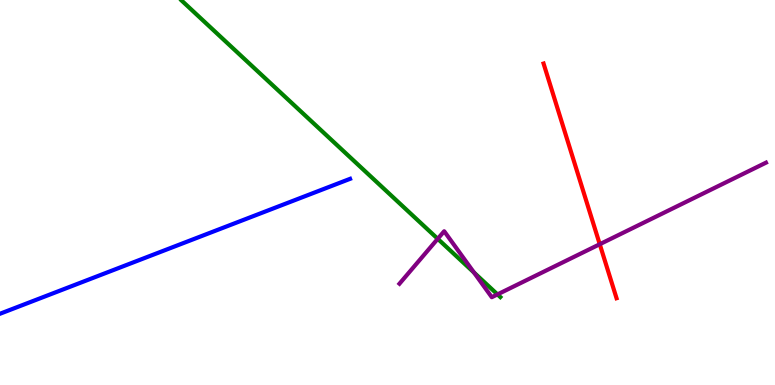[{'lines': ['blue', 'red'], 'intersections': []}, {'lines': ['green', 'red'], 'intersections': []}, {'lines': ['purple', 'red'], 'intersections': [{'x': 7.74, 'y': 3.66}]}, {'lines': ['blue', 'green'], 'intersections': []}, {'lines': ['blue', 'purple'], 'intersections': []}, {'lines': ['green', 'purple'], 'intersections': [{'x': 5.65, 'y': 3.8}, {'x': 6.12, 'y': 2.92}, {'x': 6.42, 'y': 2.35}]}]